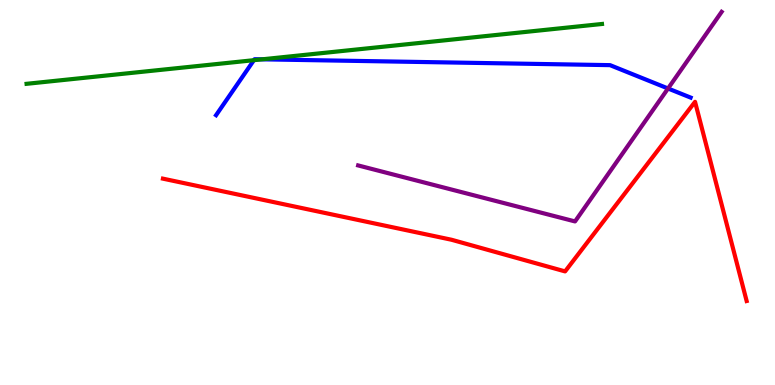[{'lines': ['blue', 'red'], 'intersections': []}, {'lines': ['green', 'red'], 'intersections': []}, {'lines': ['purple', 'red'], 'intersections': []}, {'lines': ['blue', 'green'], 'intersections': [{'x': 3.28, 'y': 8.44}, {'x': 3.38, 'y': 8.46}]}, {'lines': ['blue', 'purple'], 'intersections': [{'x': 8.62, 'y': 7.7}]}, {'lines': ['green', 'purple'], 'intersections': []}]